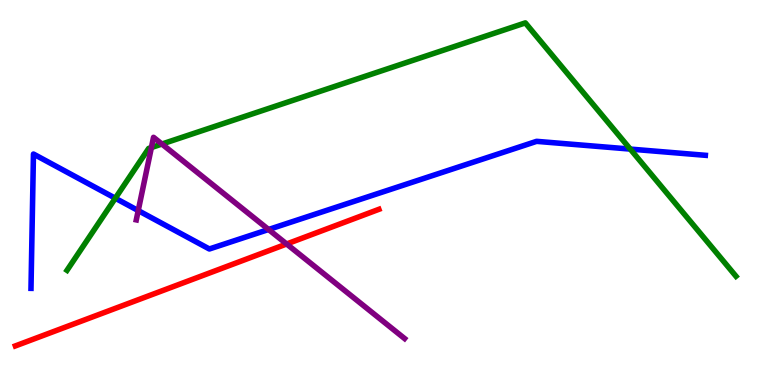[{'lines': ['blue', 'red'], 'intersections': []}, {'lines': ['green', 'red'], 'intersections': []}, {'lines': ['purple', 'red'], 'intersections': [{'x': 3.7, 'y': 3.66}]}, {'lines': ['blue', 'green'], 'intersections': [{'x': 1.49, 'y': 4.85}, {'x': 8.13, 'y': 6.13}]}, {'lines': ['blue', 'purple'], 'intersections': [{'x': 1.78, 'y': 4.53}, {'x': 3.47, 'y': 4.04}]}, {'lines': ['green', 'purple'], 'intersections': [{'x': 1.95, 'y': 6.17}, {'x': 2.09, 'y': 6.26}]}]